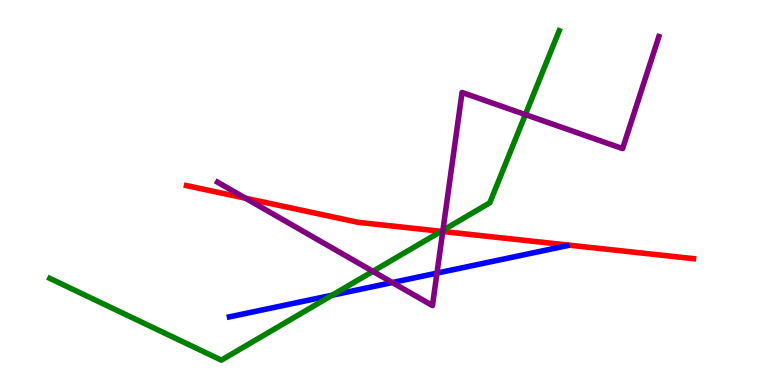[{'lines': ['blue', 'red'], 'intersections': []}, {'lines': ['green', 'red'], 'intersections': [{'x': 5.69, 'y': 3.99}]}, {'lines': ['purple', 'red'], 'intersections': [{'x': 3.17, 'y': 4.85}, {'x': 5.71, 'y': 3.99}]}, {'lines': ['blue', 'green'], 'intersections': [{'x': 4.29, 'y': 2.33}]}, {'lines': ['blue', 'purple'], 'intersections': [{'x': 5.06, 'y': 2.66}, {'x': 5.64, 'y': 2.91}]}, {'lines': ['green', 'purple'], 'intersections': [{'x': 4.81, 'y': 2.95}, {'x': 5.71, 'y': 4.02}, {'x': 6.78, 'y': 7.02}]}]